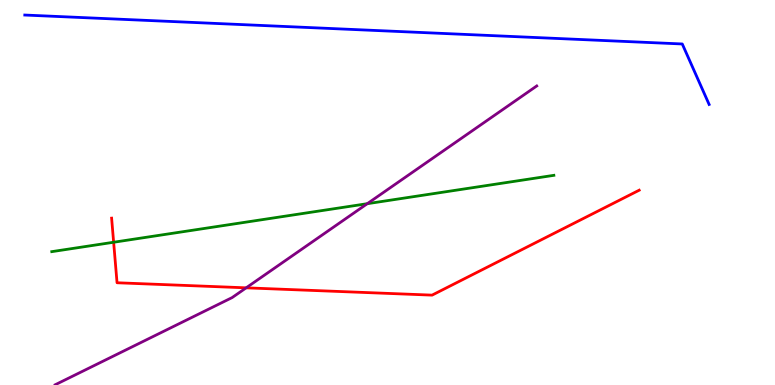[{'lines': ['blue', 'red'], 'intersections': []}, {'lines': ['green', 'red'], 'intersections': [{'x': 1.47, 'y': 3.71}]}, {'lines': ['purple', 'red'], 'intersections': [{'x': 3.18, 'y': 2.52}]}, {'lines': ['blue', 'green'], 'intersections': []}, {'lines': ['blue', 'purple'], 'intersections': []}, {'lines': ['green', 'purple'], 'intersections': [{'x': 4.74, 'y': 4.71}]}]